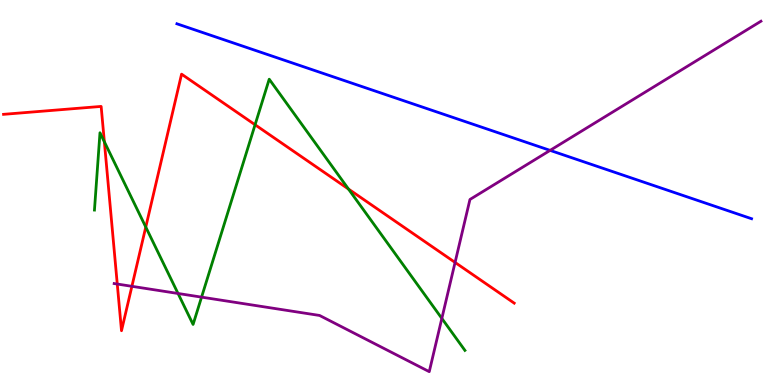[{'lines': ['blue', 'red'], 'intersections': []}, {'lines': ['green', 'red'], 'intersections': [{'x': 1.35, 'y': 6.32}, {'x': 1.88, 'y': 4.1}, {'x': 3.29, 'y': 6.76}, {'x': 4.5, 'y': 5.09}]}, {'lines': ['purple', 'red'], 'intersections': [{'x': 1.51, 'y': 2.62}, {'x': 1.7, 'y': 2.56}, {'x': 5.87, 'y': 3.18}]}, {'lines': ['blue', 'green'], 'intersections': []}, {'lines': ['blue', 'purple'], 'intersections': [{'x': 7.1, 'y': 6.09}]}, {'lines': ['green', 'purple'], 'intersections': [{'x': 2.3, 'y': 2.38}, {'x': 2.6, 'y': 2.28}, {'x': 5.7, 'y': 1.73}]}]